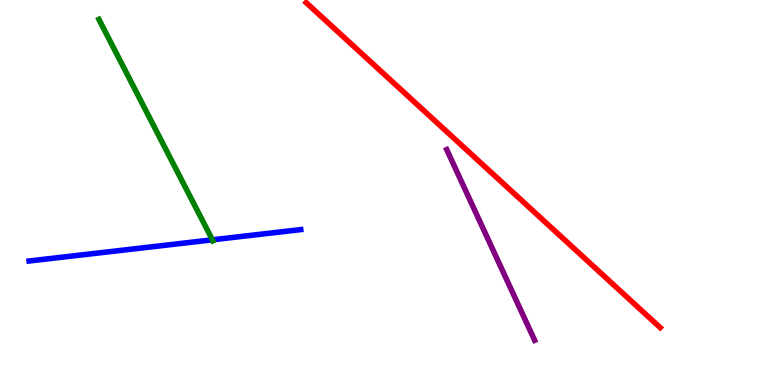[{'lines': ['blue', 'red'], 'intersections': []}, {'lines': ['green', 'red'], 'intersections': []}, {'lines': ['purple', 'red'], 'intersections': []}, {'lines': ['blue', 'green'], 'intersections': [{'x': 2.74, 'y': 3.77}]}, {'lines': ['blue', 'purple'], 'intersections': []}, {'lines': ['green', 'purple'], 'intersections': []}]